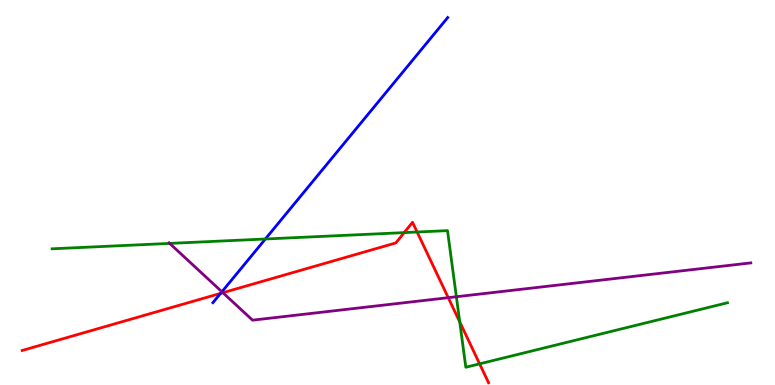[{'lines': ['blue', 'red'], 'intersections': [{'x': 2.85, 'y': 2.38}]}, {'lines': ['green', 'red'], 'intersections': [{'x': 5.22, 'y': 3.96}, {'x': 5.38, 'y': 3.97}, {'x': 5.93, 'y': 1.64}, {'x': 6.19, 'y': 0.549}]}, {'lines': ['purple', 'red'], 'intersections': [{'x': 2.88, 'y': 2.4}, {'x': 5.78, 'y': 2.27}]}, {'lines': ['blue', 'green'], 'intersections': [{'x': 3.42, 'y': 3.79}]}, {'lines': ['blue', 'purple'], 'intersections': [{'x': 2.86, 'y': 2.42}]}, {'lines': ['green', 'purple'], 'intersections': [{'x': 2.19, 'y': 3.68}, {'x': 5.89, 'y': 2.29}]}]